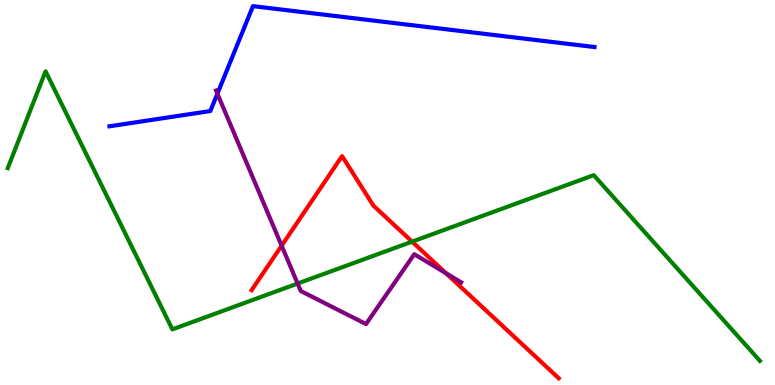[{'lines': ['blue', 'red'], 'intersections': []}, {'lines': ['green', 'red'], 'intersections': [{'x': 5.32, 'y': 3.72}]}, {'lines': ['purple', 'red'], 'intersections': [{'x': 3.63, 'y': 3.62}, {'x': 5.75, 'y': 2.9}]}, {'lines': ['blue', 'green'], 'intersections': []}, {'lines': ['blue', 'purple'], 'intersections': [{'x': 2.81, 'y': 7.57}]}, {'lines': ['green', 'purple'], 'intersections': [{'x': 3.84, 'y': 2.64}]}]